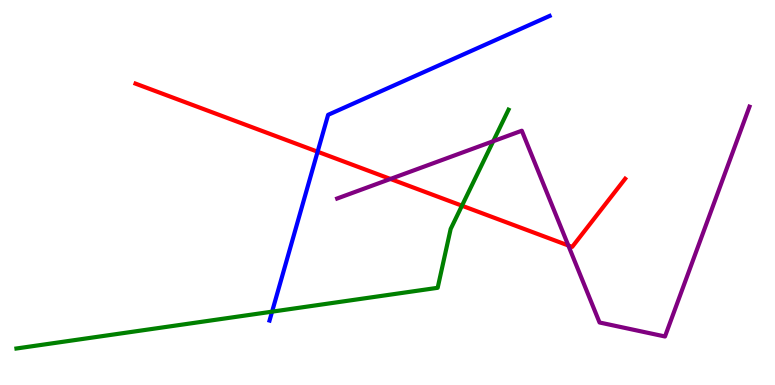[{'lines': ['blue', 'red'], 'intersections': [{'x': 4.1, 'y': 6.06}]}, {'lines': ['green', 'red'], 'intersections': [{'x': 5.96, 'y': 4.66}]}, {'lines': ['purple', 'red'], 'intersections': [{'x': 5.04, 'y': 5.35}, {'x': 7.33, 'y': 3.62}]}, {'lines': ['blue', 'green'], 'intersections': [{'x': 3.51, 'y': 1.9}]}, {'lines': ['blue', 'purple'], 'intersections': []}, {'lines': ['green', 'purple'], 'intersections': [{'x': 6.36, 'y': 6.33}]}]